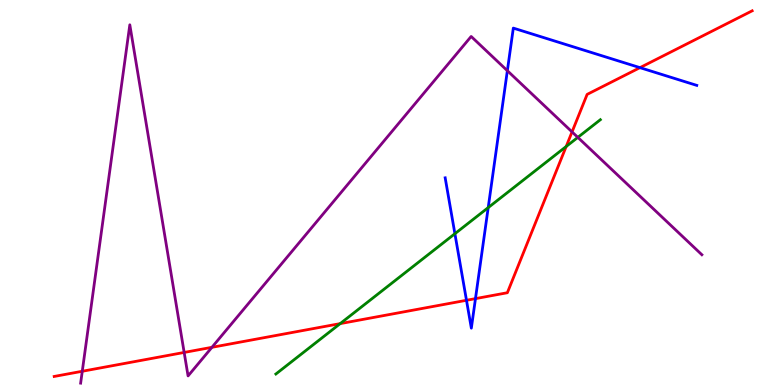[{'lines': ['blue', 'red'], 'intersections': [{'x': 6.02, 'y': 2.2}, {'x': 6.14, 'y': 2.24}, {'x': 8.26, 'y': 8.24}]}, {'lines': ['green', 'red'], 'intersections': [{'x': 4.39, 'y': 1.59}, {'x': 7.31, 'y': 6.19}]}, {'lines': ['purple', 'red'], 'intersections': [{'x': 1.06, 'y': 0.357}, {'x': 2.38, 'y': 0.846}, {'x': 2.73, 'y': 0.979}, {'x': 7.38, 'y': 6.57}]}, {'lines': ['blue', 'green'], 'intersections': [{'x': 5.87, 'y': 3.93}, {'x': 6.3, 'y': 4.61}]}, {'lines': ['blue', 'purple'], 'intersections': [{'x': 6.55, 'y': 8.16}]}, {'lines': ['green', 'purple'], 'intersections': [{'x': 7.46, 'y': 6.43}]}]